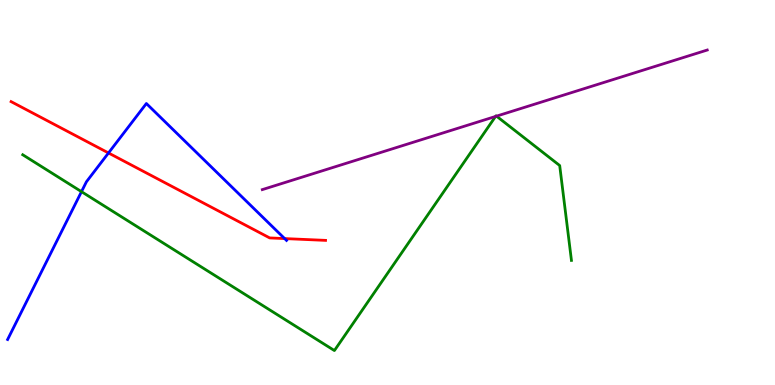[{'lines': ['blue', 'red'], 'intersections': [{'x': 1.4, 'y': 6.03}, {'x': 3.67, 'y': 3.8}]}, {'lines': ['green', 'red'], 'intersections': []}, {'lines': ['purple', 'red'], 'intersections': []}, {'lines': ['blue', 'green'], 'intersections': [{'x': 1.05, 'y': 5.02}]}, {'lines': ['blue', 'purple'], 'intersections': []}, {'lines': ['green', 'purple'], 'intersections': [{'x': 6.39, 'y': 6.98}, {'x': 6.41, 'y': 6.98}]}]